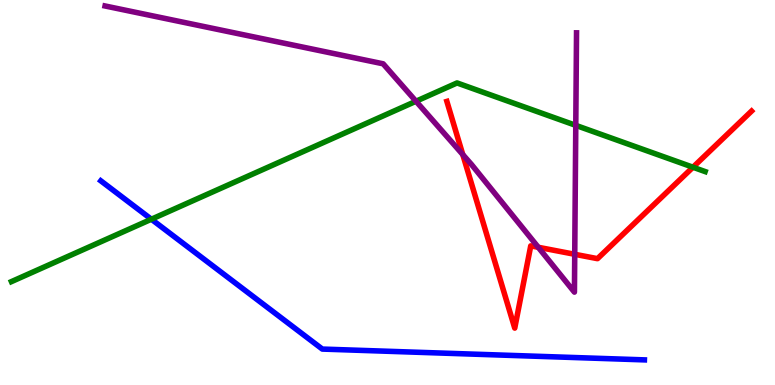[{'lines': ['blue', 'red'], 'intersections': []}, {'lines': ['green', 'red'], 'intersections': [{'x': 8.94, 'y': 5.66}]}, {'lines': ['purple', 'red'], 'intersections': [{'x': 5.97, 'y': 5.99}, {'x': 6.95, 'y': 3.58}, {'x': 7.42, 'y': 3.4}]}, {'lines': ['blue', 'green'], 'intersections': [{'x': 1.95, 'y': 4.31}]}, {'lines': ['blue', 'purple'], 'intersections': []}, {'lines': ['green', 'purple'], 'intersections': [{'x': 5.37, 'y': 7.37}, {'x': 7.43, 'y': 6.74}]}]